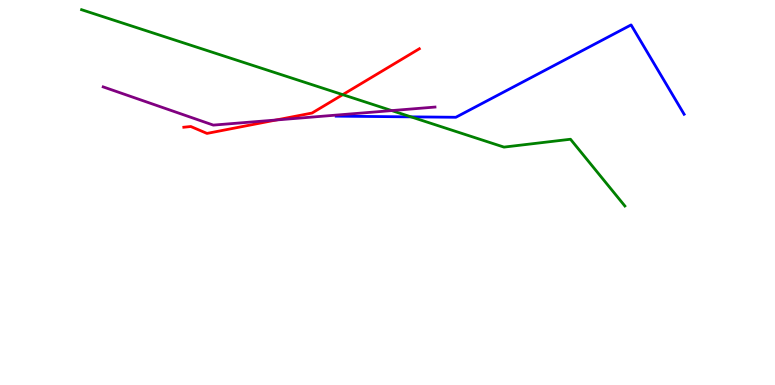[{'lines': ['blue', 'red'], 'intersections': []}, {'lines': ['green', 'red'], 'intersections': [{'x': 4.42, 'y': 7.54}]}, {'lines': ['purple', 'red'], 'intersections': [{'x': 3.56, 'y': 6.88}]}, {'lines': ['blue', 'green'], 'intersections': [{'x': 5.3, 'y': 6.96}]}, {'lines': ['blue', 'purple'], 'intersections': []}, {'lines': ['green', 'purple'], 'intersections': [{'x': 5.05, 'y': 7.13}]}]